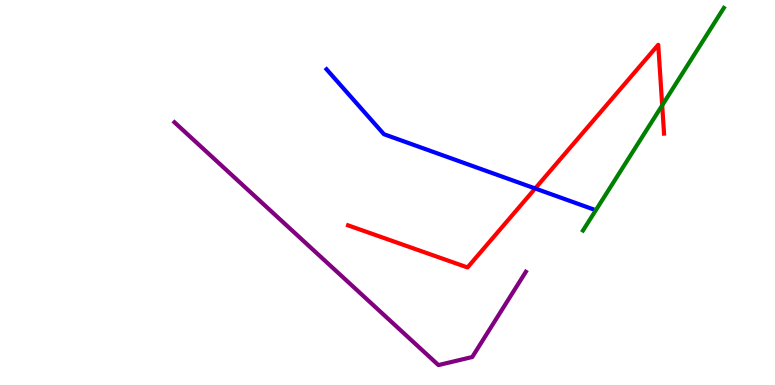[{'lines': ['blue', 'red'], 'intersections': [{'x': 6.91, 'y': 5.1}]}, {'lines': ['green', 'red'], 'intersections': [{'x': 8.54, 'y': 7.26}]}, {'lines': ['purple', 'red'], 'intersections': []}, {'lines': ['blue', 'green'], 'intersections': []}, {'lines': ['blue', 'purple'], 'intersections': []}, {'lines': ['green', 'purple'], 'intersections': []}]